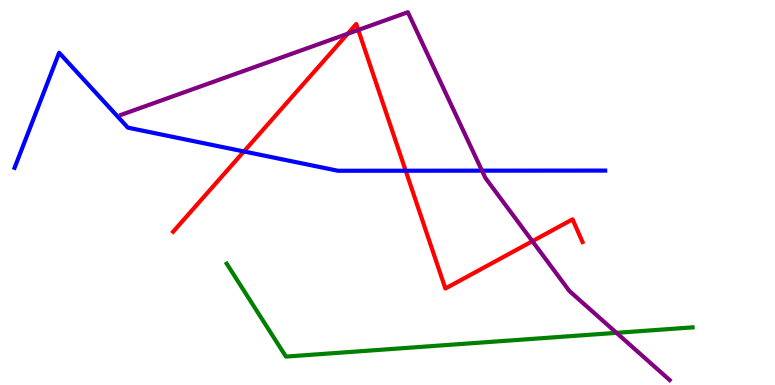[{'lines': ['blue', 'red'], 'intersections': [{'x': 3.15, 'y': 6.07}, {'x': 5.23, 'y': 5.57}]}, {'lines': ['green', 'red'], 'intersections': []}, {'lines': ['purple', 'red'], 'intersections': [{'x': 4.49, 'y': 9.12}, {'x': 4.62, 'y': 9.22}, {'x': 6.87, 'y': 3.74}]}, {'lines': ['blue', 'green'], 'intersections': []}, {'lines': ['blue', 'purple'], 'intersections': [{'x': 6.22, 'y': 5.57}]}, {'lines': ['green', 'purple'], 'intersections': [{'x': 7.95, 'y': 1.35}]}]